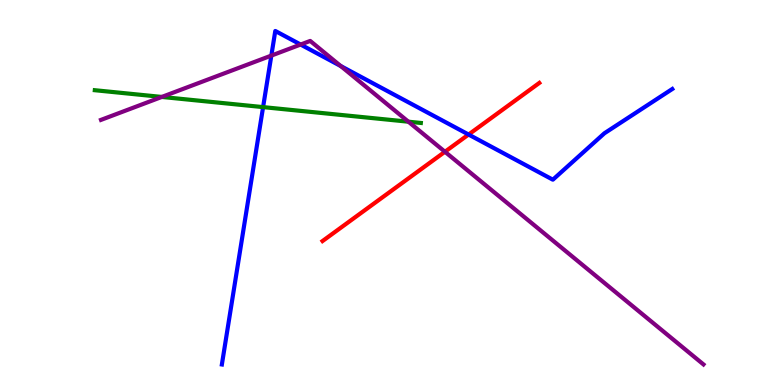[{'lines': ['blue', 'red'], 'intersections': [{'x': 6.05, 'y': 6.51}]}, {'lines': ['green', 'red'], 'intersections': []}, {'lines': ['purple', 'red'], 'intersections': [{'x': 5.74, 'y': 6.06}]}, {'lines': ['blue', 'green'], 'intersections': [{'x': 3.39, 'y': 7.22}]}, {'lines': ['blue', 'purple'], 'intersections': [{'x': 3.5, 'y': 8.56}, {'x': 3.88, 'y': 8.84}, {'x': 4.4, 'y': 8.29}]}, {'lines': ['green', 'purple'], 'intersections': [{'x': 2.09, 'y': 7.48}, {'x': 5.27, 'y': 6.84}]}]